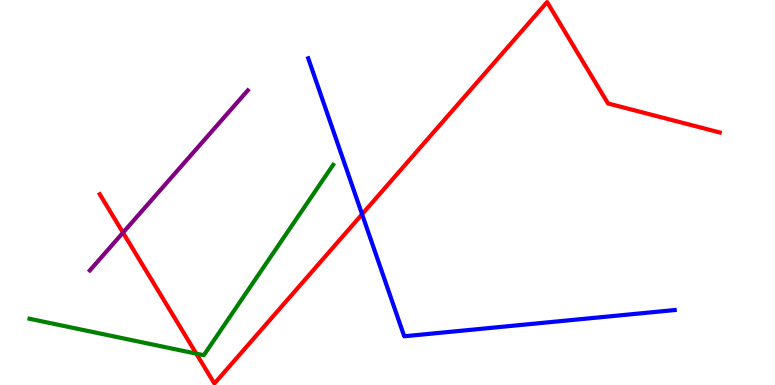[{'lines': ['blue', 'red'], 'intersections': [{'x': 4.67, 'y': 4.44}]}, {'lines': ['green', 'red'], 'intersections': [{'x': 2.53, 'y': 0.815}]}, {'lines': ['purple', 'red'], 'intersections': [{'x': 1.59, 'y': 3.96}]}, {'lines': ['blue', 'green'], 'intersections': []}, {'lines': ['blue', 'purple'], 'intersections': []}, {'lines': ['green', 'purple'], 'intersections': []}]